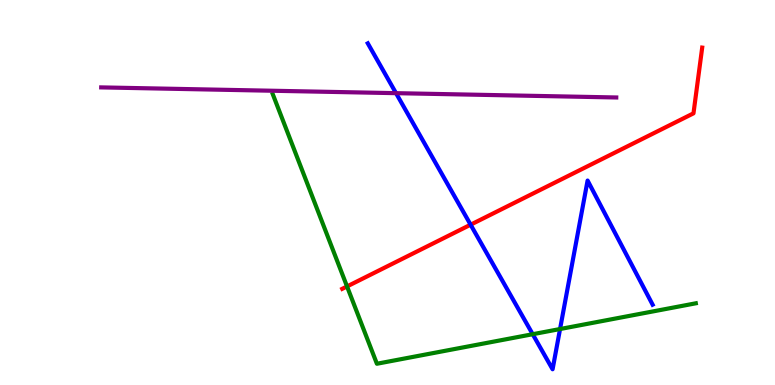[{'lines': ['blue', 'red'], 'intersections': [{'x': 6.07, 'y': 4.16}]}, {'lines': ['green', 'red'], 'intersections': [{'x': 4.48, 'y': 2.56}]}, {'lines': ['purple', 'red'], 'intersections': []}, {'lines': ['blue', 'green'], 'intersections': [{'x': 6.87, 'y': 1.32}, {'x': 7.23, 'y': 1.45}]}, {'lines': ['blue', 'purple'], 'intersections': [{'x': 5.11, 'y': 7.58}]}, {'lines': ['green', 'purple'], 'intersections': []}]